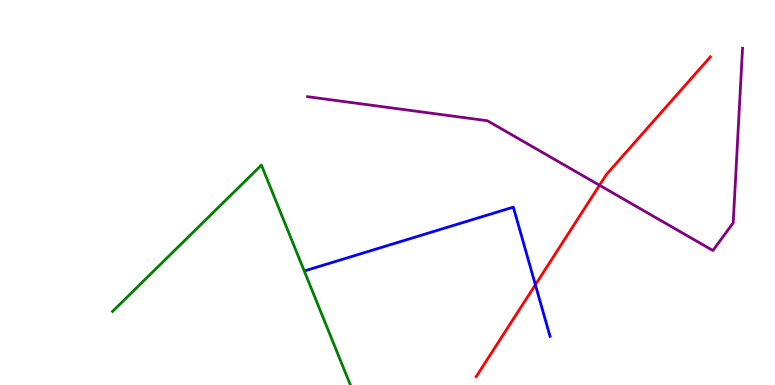[{'lines': ['blue', 'red'], 'intersections': [{'x': 6.91, 'y': 2.6}]}, {'lines': ['green', 'red'], 'intersections': []}, {'lines': ['purple', 'red'], 'intersections': [{'x': 7.74, 'y': 5.19}]}, {'lines': ['blue', 'green'], 'intersections': []}, {'lines': ['blue', 'purple'], 'intersections': []}, {'lines': ['green', 'purple'], 'intersections': []}]